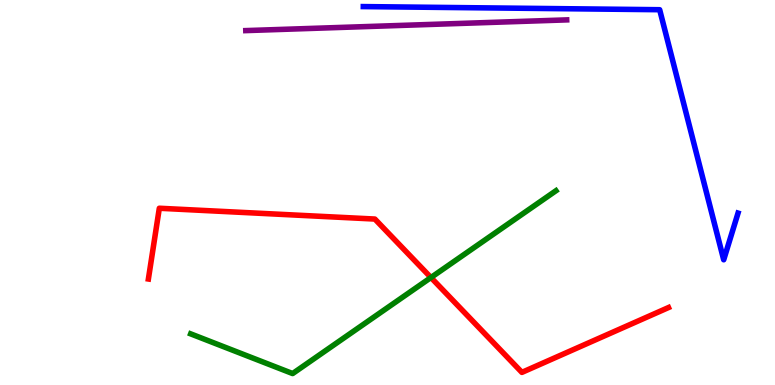[{'lines': ['blue', 'red'], 'intersections': []}, {'lines': ['green', 'red'], 'intersections': [{'x': 5.56, 'y': 2.79}]}, {'lines': ['purple', 'red'], 'intersections': []}, {'lines': ['blue', 'green'], 'intersections': []}, {'lines': ['blue', 'purple'], 'intersections': []}, {'lines': ['green', 'purple'], 'intersections': []}]